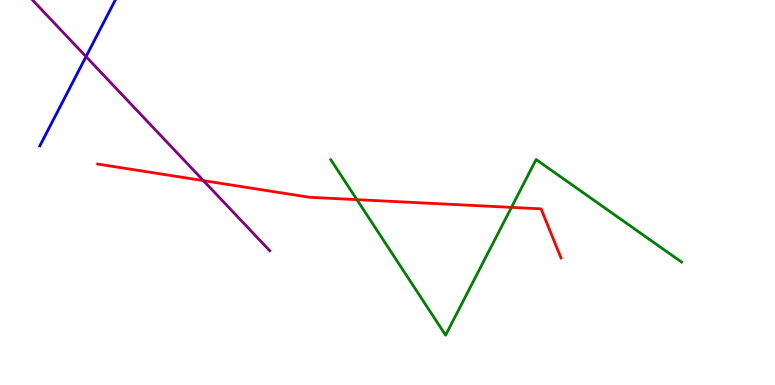[{'lines': ['blue', 'red'], 'intersections': []}, {'lines': ['green', 'red'], 'intersections': [{'x': 4.61, 'y': 4.81}, {'x': 6.6, 'y': 4.61}]}, {'lines': ['purple', 'red'], 'intersections': [{'x': 2.62, 'y': 5.31}]}, {'lines': ['blue', 'green'], 'intersections': []}, {'lines': ['blue', 'purple'], 'intersections': [{'x': 1.11, 'y': 8.53}]}, {'lines': ['green', 'purple'], 'intersections': []}]